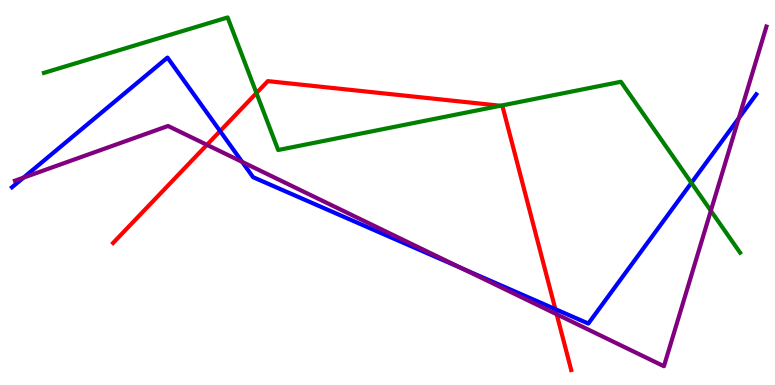[{'lines': ['blue', 'red'], 'intersections': [{'x': 2.84, 'y': 6.6}, {'x': 7.17, 'y': 1.97}]}, {'lines': ['green', 'red'], 'intersections': [{'x': 3.31, 'y': 7.58}, {'x': 6.46, 'y': 7.25}]}, {'lines': ['purple', 'red'], 'intersections': [{'x': 2.67, 'y': 6.24}, {'x': 7.18, 'y': 1.84}]}, {'lines': ['blue', 'green'], 'intersections': [{'x': 8.92, 'y': 5.25}]}, {'lines': ['blue', 'purple'], 'intersections': [{'x': 0.303, 'y': 5.39}, {'x': 3.12, 'y': 5.8}, {'x': 5.96, 'y': 3.03}, {'x': 9.53, 'y': 6.93}]}, {'lines': ['green', 'purple'], 'intersections': [{'x': 9.17, 'y': 4.53}]}]